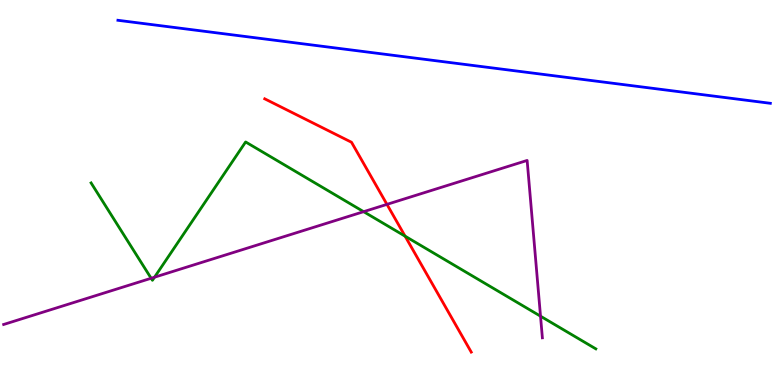[{'lines': ['blue', 'red'], 'intersections': []}, {'lines': ['green', 'red'], 'intersections': [{'x': 5.23, 'y': 3.87}]}, {'lines': ['purple', 'red'], 'intersections': [{'x': 4.99, 'y': 4.69}]}, {'lines': ['blue', 'green'], 'intersections': []}, {'lines': ['blue', 'purple'], 'intersections': []}, {'lines': ['green', 'purple'], 'intersections': [{'x': 1.95, 'y': 2.77}, {'x': 1.99, 'y': 2.8}, {'x': 4.69, 'y': 4.5}, {'x': 6.97, 'y': 1.79}]}]